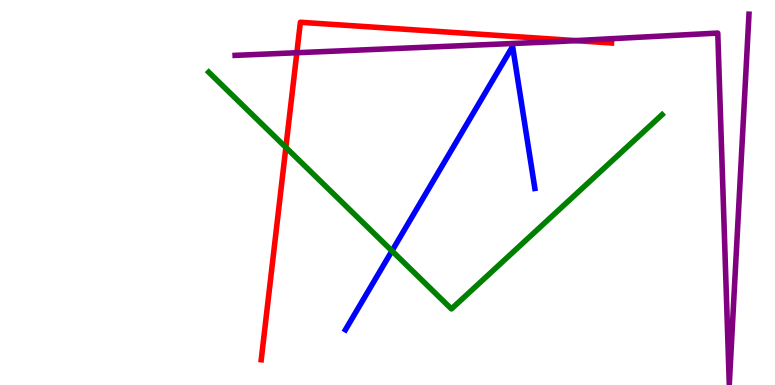[{'lines': ['blue', 'red'], 'intersections': []}, {'lines': ['green', 'red'], 'intersections': [{'x': 3.69, 'y': 6.17}]}, {'lines': ['purple', 'red'], 'intersections': [{'x': 3.83, 'y': 8.63}, {'x': 7.43, 'y': 8.95}]}, {'lines': ['blue', 'green'], 'intersections': [{'x': 5.06, 'y': 3.48}]}, {'lines': ['blue', 'purple'], 'intersections': []}, {'lines': ['green', 'purple'], 'intersections': []}]